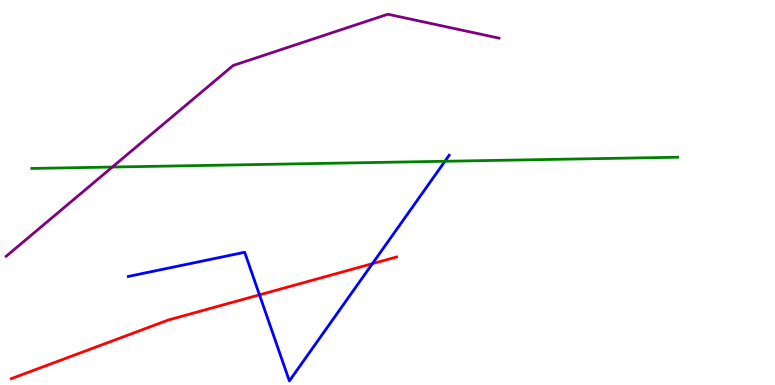[{'lines': ['blue', 'red'], 'intersections': [{'x': 3.35, 'y': 2.34}, {'x': 4.81, 'y': 3.15}]}, {'lines': ['green', 'red'], 'intersections': []}, {'lines': ['purple', 'red'], 'intersections': []}, {'lines': ['blue', 'green'], 'intersections': [{'x': 5.74, 'y': 5.81}]}, {'lines': ['blue', 'purple'], 'intersections': []}, {'lines': ['green', 'purple'], 'intersections': [{'x': 1.45, 'y': 5.66}]}]